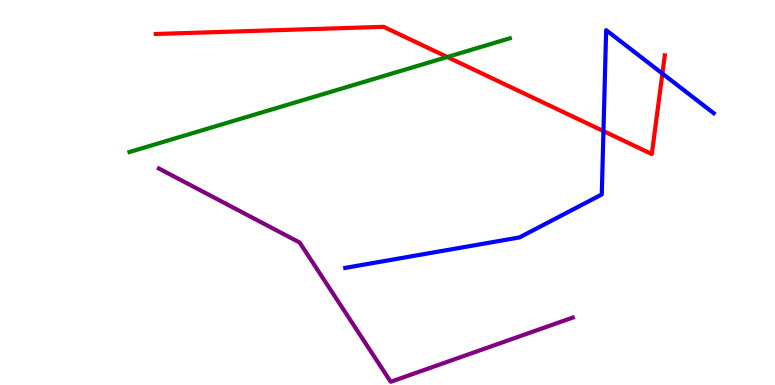[{'lines': ['blue', 'red'], 'intersections': [{'x': 7.79, 'y': 6.59}, {'x': 8.55, 'y': 8.09}]}, {'lines': ['green', 'red'], 'intersections': [{'x': 5.77, 'y': 8.52}]}, {'lines': ['purple', 'red'], 'intersections': []}, {'lines': ['blue', 'green'], 'intersections': []}, {'lines': ['blue', 'purple'], 'intersections': []}, {'lines': ['green', 'purple'], 'intersections': []}]